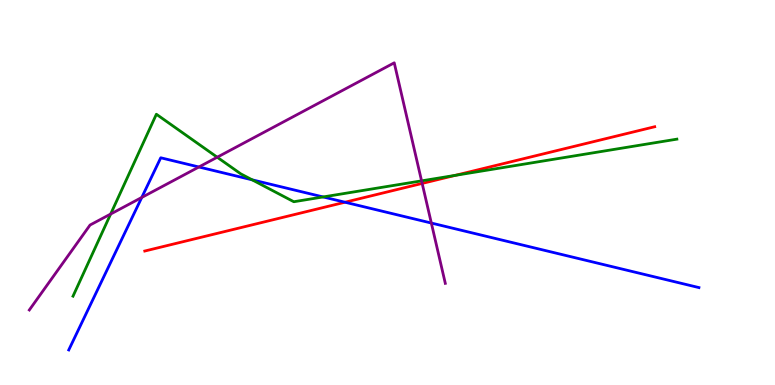[{'lines': ['blue', 'red'], 'intersections': [{'x': 4.45, 'y': 4.75}]}, {'lines': ['green', 'red'], 'intersections': [{'x': 5.87, 'y': 5.45}]}, {'lines': ['purple', 'red'], 'intersections': [{'x': 5.45, 'y': 5.24}]}, {'lines': ['blue', 'green'], 'intersections': [{'x': 3.25, 'y': 5.33}, {'x': 4.17, 'y': 4.88}]}, {'lines': ['blue', 'purple'], 'intersections': [{'x': 1.83, 'y': 4.87}, {'x': 2.57, 'y': 5.66}, {'x': 5.57, 'y': 4.21}]}, {'lines': ['green', 'purple'], 'intersections': [{'x': 1.43, 'y': 4.44}, {'x': 2.8, 'y': 5.92}, {'x': 5.44, 'y': 5.3}]}]